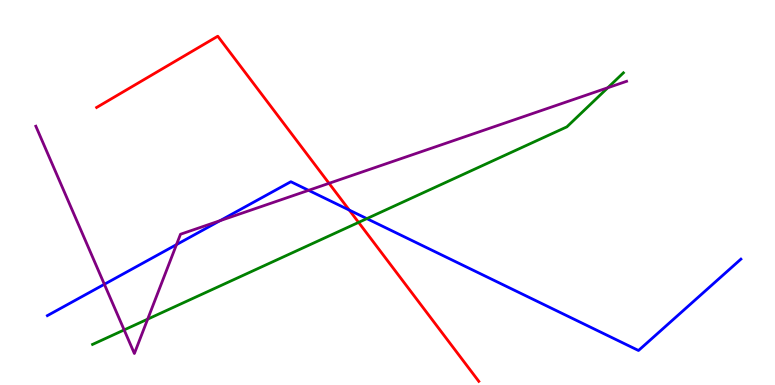[{'lines': ['blue', 'red'], 'intersections': [{'x': 4.51, 'y': 4.54}]}, {'lines': ['green', 'red'], 'intersections': [{'x': 4.63, 'y': 4.22}]}, {'lines': ['purple', 'red'], 'intersections': [{'x': 4.25, 'y': 5.24}]}, {'lines': ['blue', 'green'], 'intersections': [{'x': 4.73, 'y': 4.32}]}, {'lines': ['blue', 'purple'], 'intersections': [{'x': 1.35, 'y': 2.62}, {'x': 2.28, 'y': 3.65}, {'x': 2.84, 'y': 4.27}, {'x': 3.98, 'y': 5.06}]}, {'lines': ['green', 'purple'], 'intersections': [{'x': 1.6, 'y': 1.43}, {'x': 1.91, 'y': 1.71}, {'x': 7.84, 'y': 7.72}]}]